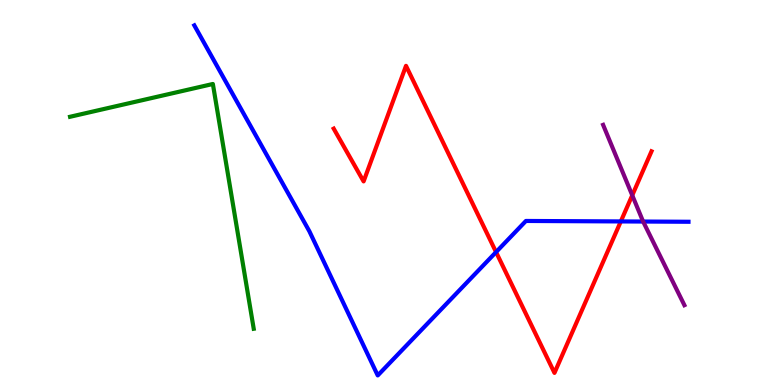[{'lines': ['blue', 'red'], 'intersections': [{'x': 6.4, 'y': 3.45}, {'x': 8.01, 'y': 4.25}]}, {'lines': ['green', 'red'], 'intersections': []}, {'lines': ['purple', 'red'], 'intersections': [{'x': 8.16, 'y': 4.93}]}, {'lines': ['blue', 'green'], 'intersections': []}, {'lines': ['blue', 'purple'], 'intersections': [{'x': 8.3, 'y': 4.25}]}, {'lines': ['green', 'purple'], 'intersections': []}]